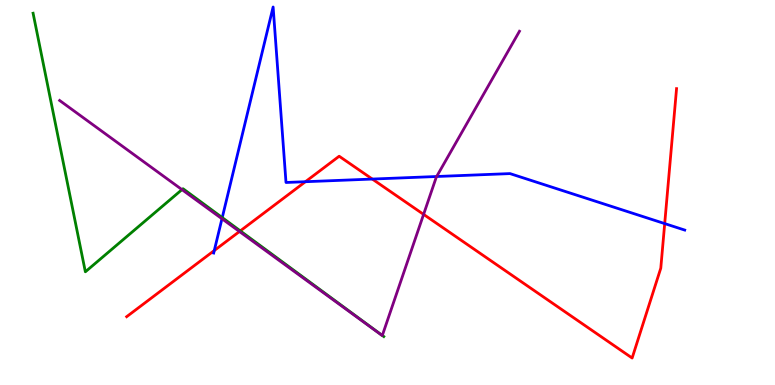[{'lines': ['blue', 'red'], 'intersections': [{'x': 2.77, 'y': 3.49}, {'x': 3.94, 'y': 5.28}, {'x': 4.8, 'y': 5.35}, {'x': 8.58, 'y': 4.19}]}, {'lines': ['green', 'red'], 'intersections': [{'x': 3.1, 'y': 4.0}]}, {'lines': ['purple', 'red'], 'intersections': [{'x': 3.09, 'y': 3.99}, {'x': 5.47, 'y': 4.43}]}, {'lines': ['blue', 'green'], 'intersections': [{'x': 2.87, 'y': 4.35}]}, {'lines': ['blue', 'purple'], 'intersections': [{'x': 2.86, 'y': 4.32}, {'x': 5.63, 'y': 5.42}]}, {'lines': ['green', 'purple'], 'intersections': [{'x': 2.35, 'y': 5.07}, {'x': 4.93, 'y': 1.29}]}]